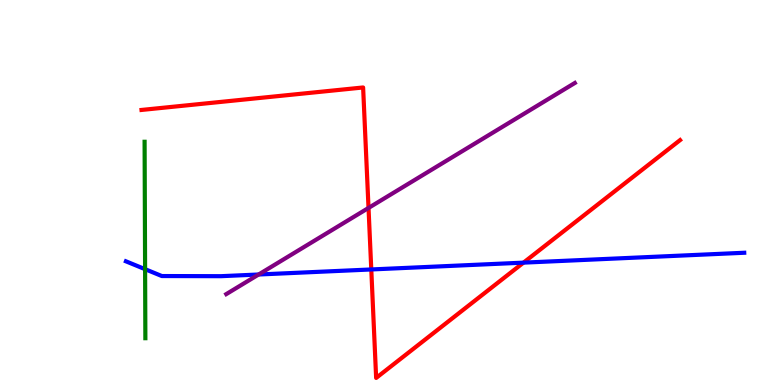[{'lines': ['blue', 'red'], 'intersections': [{'x': 4.79, 'y': 3.0}, {'x': 6.75, 'y': 3.18}]}, {'lines': ['green', 'red'], 'intersections': []}, {'lines': ['purple', 'red'], 'intersections': [{'x': 4.76, 'y': 4.6}]}, {'lines': ['blue', 'green'], 'intersections': [{'x': 1.87, 'y': 3.01}]}, {'lines': ['blue', 'purple'], 'intersections': [{'x': 3.34, 'y': 2.87}]}, {'lines': ['green', 'purple'], 'intersections': []}]